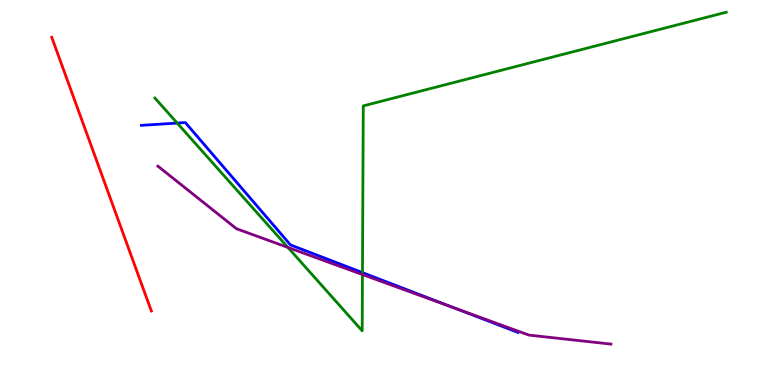[{'lines': ['blue', 'red'], 'intersections': []}, {'lines': ['green', 'red'], 'intersections': []}, {'lines': ['purple', 'red'], 'intersections': []}, {'lines': ['blue', 'green'], 'intersections': [{'x': 2.29, 'y': 6.8}, {'x': 4.68, 'y': 2.92}]}, {'lines': ['blue', 'purple'], 'intersections': [{'x': 5.87, 'y': 2.0}]}, {'lines': ['green', 'purple'], 'intersections': [{'x': 3.72, 'y': 3.57}, {'x': 4.68, 'y': 2.87}]}]